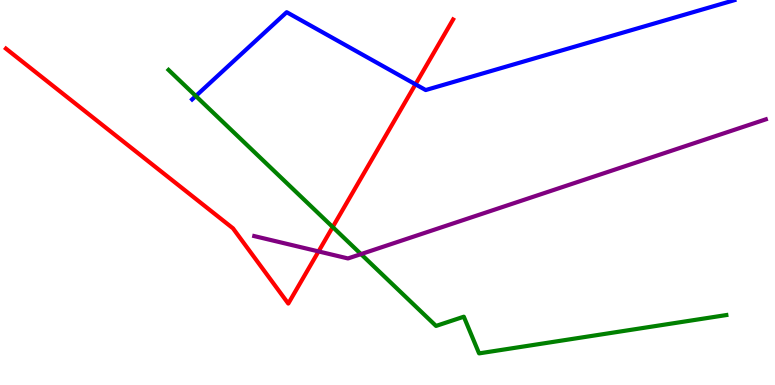[{'lines': ['blue', 'red'], 'intersections': [{'x': 5.36, 'y': 7.81}]}, {'lines': ['green', 'red'], 'intersections': [{'x': 4.29, 'y': 4.1}]}, {'lines': ['purple', 'red'], 'intersections': [{'x': 4.11, 'y': 3.47}]}, {'lines': ['blue', 'green'], 'intersections': [{'x': 2.53, 'y': 7.51}]}, {'lines': ['blue', 'purple'], 'intersections': []}, {'lines': ['green', 'purple'], 'intersections': [{'x': 4.66, 'y': 3.4}]}]